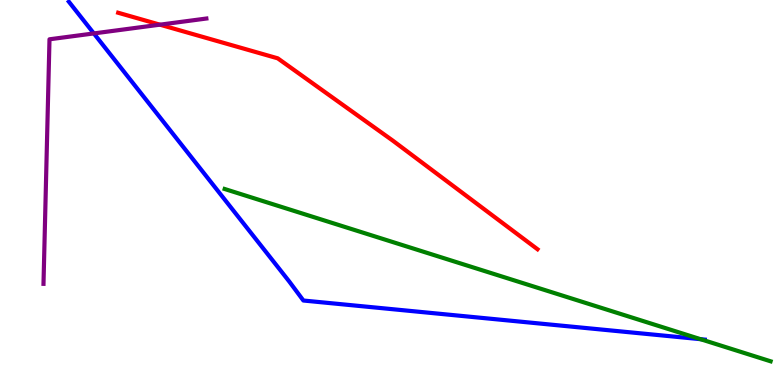[{'lines': ['blue', 'red'], 'intersections': []}, {'lines': ['green', 'red'], 'intersections': []}, {'lines': ['purple', 'red'], 'intersections': [{'x': 2.06, 'y': 9.36}]}, {'lines': ['blue', 'green'], 'intersections': [{'x': 9.04, 'y': 1.19}]}, {'lines': ['blue', 'purple'], 'intersections': [{'x': 1.21, 'y': 9.13}]}, {'lines': ['green', 'purple'], 'intersections': []}]